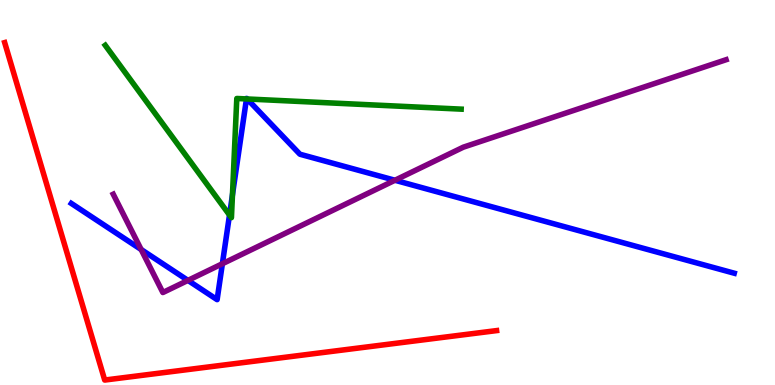[{'lines': ['blue', 'red'], 'intersections': []}, {'lines': ['green', 'red'], 'intersections': []}, {'lines': ['purple', 'red'], 'intersections': []}, {'lines': ['blue', 'green'], 'intersections': [{'x': 2.96, 'y': 4.42}, {'x': 3.0, 'y': 4.94}, {'x': 3.18, 'y': 7.43}, {'x': 3.19, 'y': 7.43}]}, {'lines': ['blue', 'purple'], 'intersections': [{'x': 1.82, 'y': 3.52}, {'x': 2.43, 'y': 2.72}, {'x': 2.87, 'y': 3.15}, {'x': 5.1, 'y': 5.32}]}, {'lines': ['green', 'purple'], 'intersections': []}]